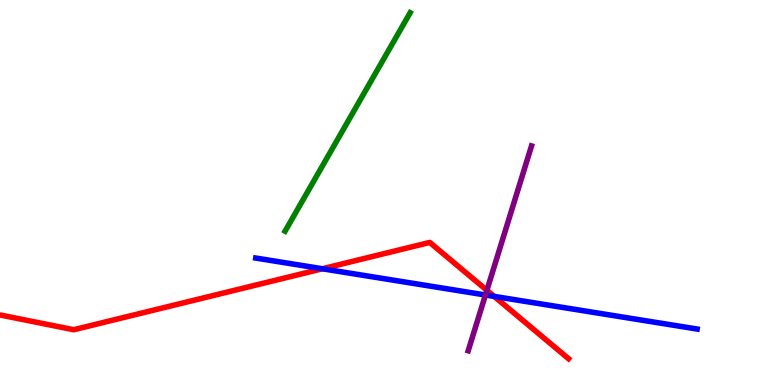[{'lines': ['blue', 'red'], 'intersections': [{'x': 4.16, 'y': 3.02}, {'x': 6.38, 'y': 2.3}]}, {'lines': ['green', 'red'], 'intersections': []}, {'lines': ['purple', 'red'], 'intersections': [{'x': 6.28, 'y': 2.46}]}, {'lines': ['blue', 'green'], 'intersections': []}, {'lines': ['blue', 'purple'], 'intersections': [{'x': 6.26, 'y': 2.34}]}, {'lines': ['green', 'purple'], 'intersections': []}]